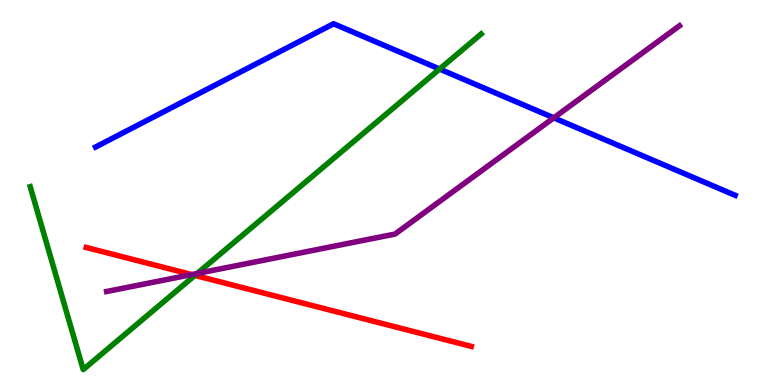[{'lines': ['blue', 'red'], 'intersections': []}, {'lines': ['green', 'red'], 'intersections': [{'x': 2.51, 'y': 2.85}]}, {'lines': ['purple', 'red'], 'intersections': [{'x': 2.47, 'y': 2.87}]}, {'lines': ['blue', 'green'], 'intersections': [{'x': 5.67, 'y': 8.21}]}, {'lines': ['blue', 'purple'], 'intersections': [{'x': 7.15, 'y': 6.94}]}, {'lines': ['green', 'purple'], 'intersections': [{'x': 2.54, 'y': 2.9}]}]